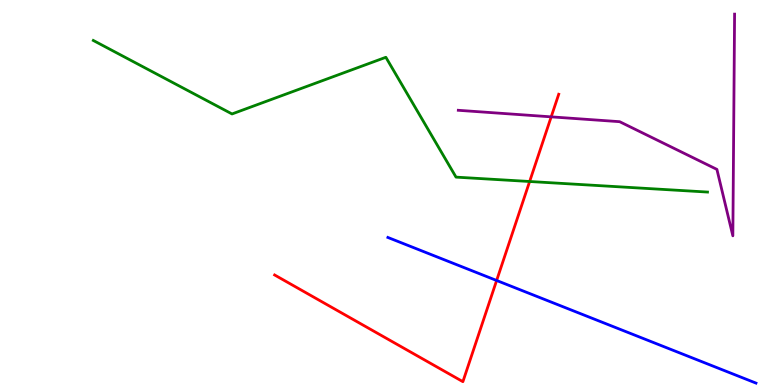[{'lines': ['blue', 'red'], 'intersections': [{'x': 6.41, 'y': 2.71}]}, {'lines': ['green', 'red'], 'intersections': [{'x': 6.83, 'y': 5.29}]}, {'lines': ['purple', 'red'], 'intersections': [{'x': 7.11, 'y': 6.96}]}, {'lines': ['blue', 'green'], 'intersections': []}, {'lines': ['blue', 'purple'], 'intersections': []}, {'lines': ['green', 'purple'], 'intersections': []}]